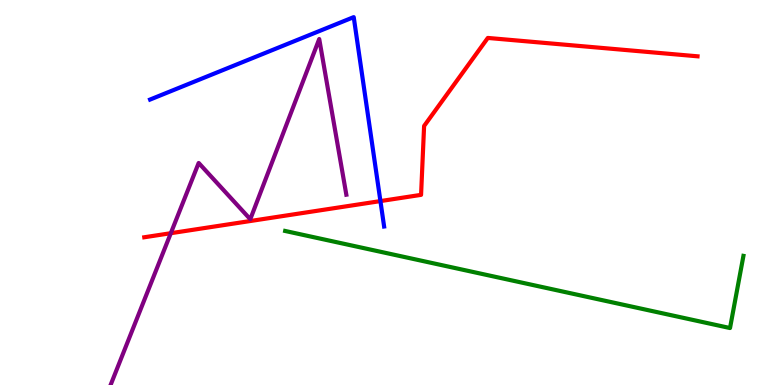[{'lines': ['blue', 'red'], 'intersections': [{'x': 4.91, 'y': 4.78}]}, {'lines': ['green', 'red'], 'intersections': []}, {'lines': ['purple', 'red'], 'intersections': [{'x': 2.2, 'y': 3.94}]}, {'lines': ['blue', 'green'], 'intersections': []}, {'lines': ['blue', 'purple'], 'intersections': []}, {'lines': ['green', 'purple'], 'intersections': []}]